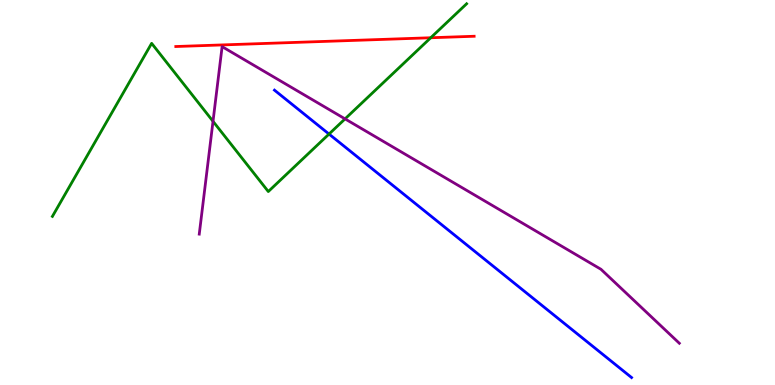[{'lines': ['blue', 'red'], 'intersections': []}, {'lines': ['green', 'red'], 'intersections': [{'x': 5.56, 'y': 9.02}]}, {'lines': ['purple', 'red'], 'intersections': []}, {'lines': ['blue', 'green'], 'intersections': [{'x': 4.25, 'y': 6.52}]}, {'lines': ['blue', 'purple'], 'intersections': []}, {'lines': ['green', 'purple'], 'intersections': [{'x': 2.75, 'y': 6.85}, {'x': 4.45, 'y': 6.91}]}]